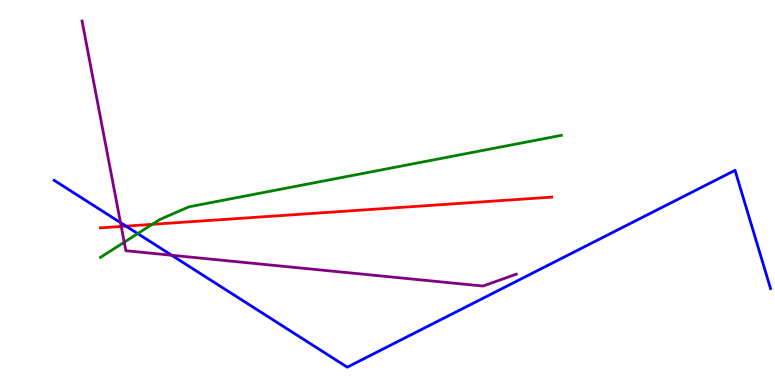[{'lines': ['blue', 'red'], 'intersections': [{'x': 1.63, 'y': 4.13}]}, {'lines': ['green', 'red'], 'intersections': [{'x': 1.96, 'y': 4.17}]}, {'lines': ['purple', 'red'], 'intersections': [{'x': 1.56, 'y': 4.12}]}, {'lines': ['blue', 'green'], 'intersections': [{'x': 1.78, 'y': 3.93}]}, {'lines': ['blue', 'purple'], 'intersections': [{'x': 1.55, 'y': 4.22}, {'x': 2.22, 'y': 3.37}]}, {'lines': ['green', 'purple'], 'intersections': [{'x': 1.6, 'y': 3.71}]}]